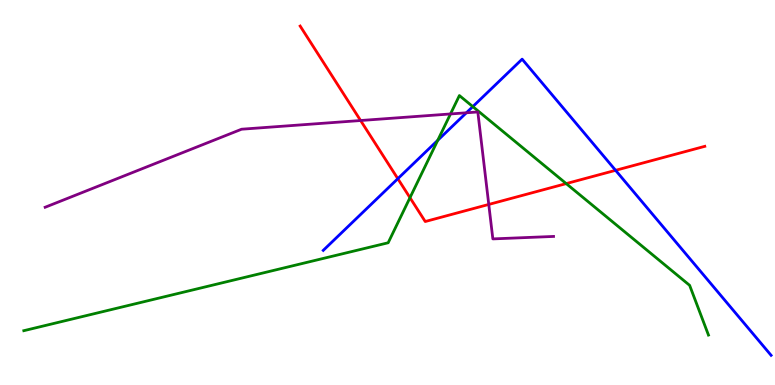[{'lines': ['blue', 'red'], 'intersections': [{'x': 5.13, 'y': 5.36}, {'x': 7.94, 'y': 5.58}]}, {'lines': ['green', 'red'], 'intersections': [{'x': 5.29, 'y': 4.87}, {'x': 7.31, 'y': 5.23}]}, {'lines': ['purple', 'red'], 'intersections': [{'x': 4.65, 'y': 6.87}, {'x': 6.31, 'y': 4.69}]}, {'lines': ['blue', 'green'], 'intersections': [{'x': 5.65, 'y': 6.36}, {'x': 6.1, 'y': 7.23}]}, {'lines': ['blue', 'purple'], 'intersections': [{'x': 6.02, 'y': 7.07}]}, {'lines': ['green', 'purple'], 'intersections': [{'x': 5.81, 'y': 7.04}]}]